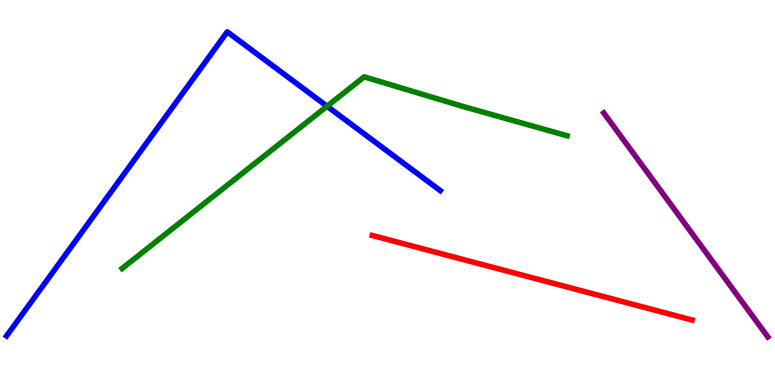[{'lines': ['blue', 'red'], 'intersections': []}, {'lines': ['green', 'red'], 'intersections': []}, {'lines': ['purple', 'red'], 'intersections': []}, {'lines': ['blue', 'green'], 'intersections': [{'x': 4.22, 'y': 7.24}]}, {'lines': ['blue', 'purple'], 'intersections': []}, {'lines': ['green', 'purple'], 'intersections': []}]